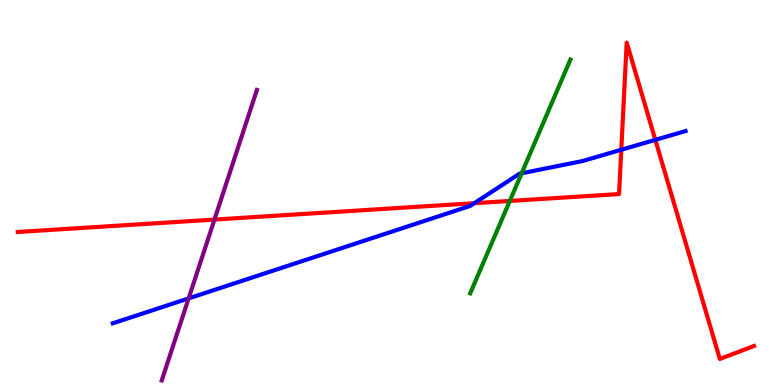[{'lines': ['blue', 'red'], 'intersections': [{'x': 6.12, 'y': 4.72}, {'x': 8.02, 'y': 6.11}, {'x': 8.46, 'y': 6.37}]}, {'lines': ['green', 'red'], 'intersections': [{'x': 6.58, 'y': 4.78}]}, {'lines': ['purple', 'red'], 'intersections': [{'x': 2.77, 'y': 4.3}]}, {'lines': ['blue', 'green'], 'intersections': [{'x': 6.73, 'y': 5.5}]}, {'lines': ['blue', 'purple'], 'intersections': [{'x': 2.43, 'y': 2.25}]}, {'lines': ['green', 'purple'], 'intersections': []}]